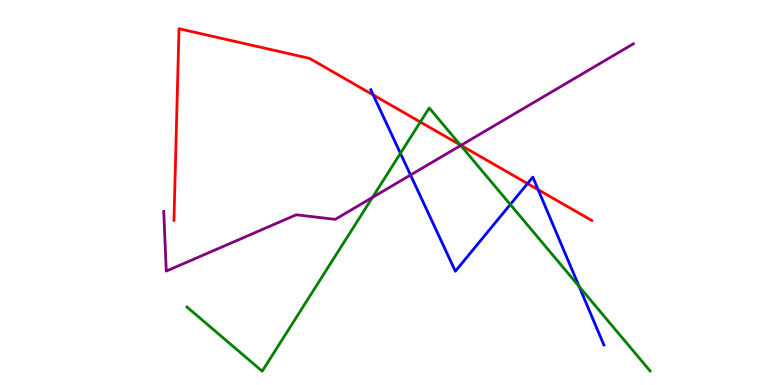[{'lines': ['blue', 'red'], 'intersections': [{'x': 4.82, 'y': 7.53}, {'x': 6.81, 'y': 5.23}, {'x': 6.94, 'y': 5.07}]}, {'lines': ['green', 'red'], 'intersections': [{'x': 5.42, 'y': 6.83}, {'x': 5.94, 'y': 6.23}]}, {'lines': ['purple', 'red'], 'intersections': [{'x': 5.95, 'y': 6.22}]}, {'lines': ['blue', 'green'], 'intersections': [{'x': 5.17, 'y': 6.02}, {'x': 6.58, 'y': 4.69}, {'x': 7.47, 'y': 2.56}]}, {'lines': ['blue', 'purple'], 'intersections': [{'x': 5.3, 'y': 5.45}]}, {'lines': ['green', 'purple'], 'intersections': [{'x': 4.81, 'y': 4.87}, {'x': 5.94, 'y': 6.22}]}]